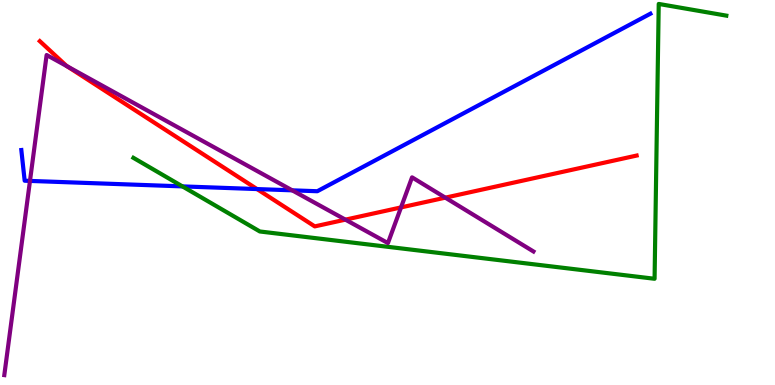[{'lines': ['blue', 'red'], 'intersections': [{'x': 3.32, 'y': 5.09}]}, {'lines': ['green', 'red'], 'intersections': []}, {'lines': ['purple', 'red'], 'intersections': [{'x': 0.866, 'y': 8.28}, {'x': 4.46, 'y': 4.29}, {'x': 5.17, 'y': 4.61}, {'x': 5.75, 'y': 4.87}]}, {'lines': ['blue', 'green'], 'intersections': [{'x': 2.35, 'y': 5.16}]}, {'lines': ['blue', 'purple'], 'intersections': [{'x': 0.387, 'y': 5.3}, {'x': 3.77, 'y': 5.06}]}, {'lines': ['green', 'purple'], 'intersections': []}]